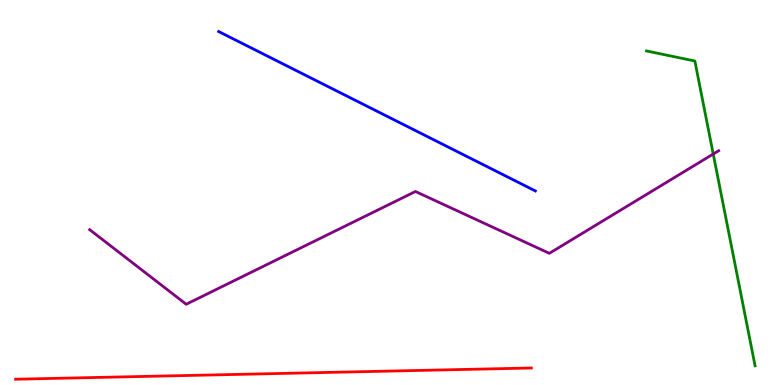[{'lines': ['blue', 'red'], 'intersections': []}, {'lines': ['green', 'red'], 'intersections': []}, {'lines': ['purple', 'red'], 'intersections': []}, {'lines': ['blue', 'green'], 'intersections': []}, {'lines': ['blue', 'purple'], 'intersections': []}, {'lines': ['green', 'purple'], 'intersections': [{'x': 9.2, 'y': 6.0}]}]